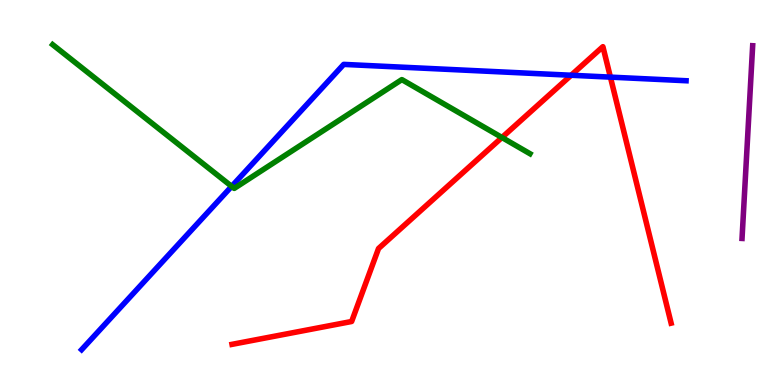[{'lines': ['blue', 'red'], 'intersections': [{'x': 7.37, 'y': 8.05}, {'x': 7.88, 'y': 8.0}]}, {'lines': ['green', 'red'], 'intersections': [{'x': 6.48, 'y': 6.43}]}, {'lines': ['purple', 'red'], 'intersections': []}, {'lines': ['blue', 'green'], 'intersections': [{'x': 2.99, 'y': 5.16}]}, {'lines': ['blue', 'purple'], 'intersections': []}, {'lines': ['green', 'purple'], 'intersections': []}]